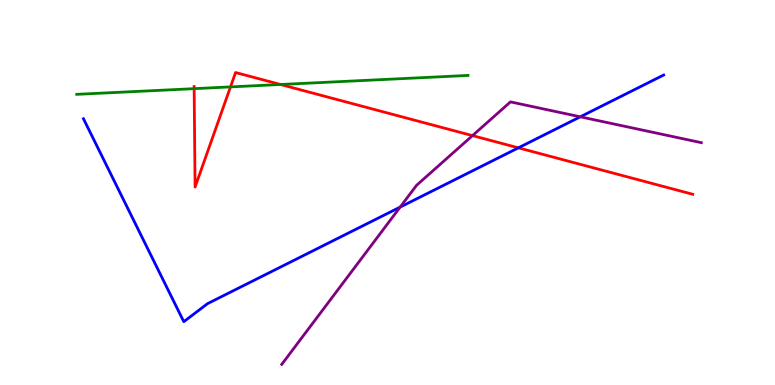[{'lines': ['blue', 'red'], 'intersections': [{'x': 6.69, 'y': 6.16}]}, {'lines': ['green', 'red'], 'intersections': [{'x': 2.51, 'y': 7.7}, {'x': 2.97, 'y': 7.74}, {'x': 3.62, 'y': 7.81}]}, {'lines': ['purple', 'red'], 'intersections': [{'x': 6.1, 'y': 6.48}]}, {'lines': ['blue', 'green'], 'intersections': []}, {'lines': ['blue', 'purple'], 'intersections': [{'x': 5.16, 'y': 4.62}, {'x': 7.49, 'y': 6.97}]}, {'lines': ['green', 'purple'], 'intersections': []}]